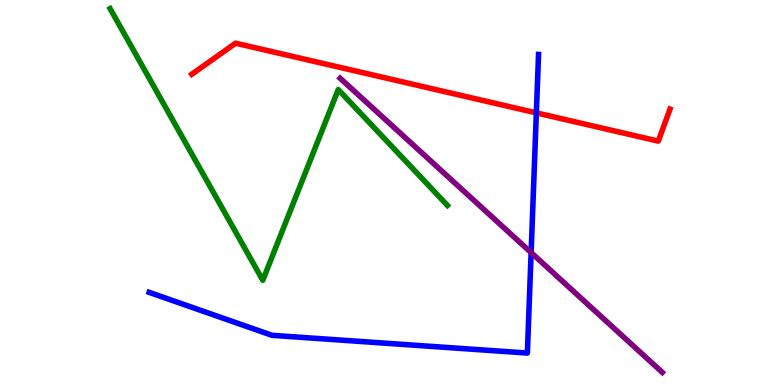[{'lines': ['blue', 'red'], 'intersections': [{'x': 6.92, 'y': 7.07}]}, {'lines': ['green', 'red'], 'intersections': []}, {'lines': ['purple', 'red'], 'intersections': []}, {'lines': ['blue', 'green'], 'intersections': []}, {'lines': ['blue', 'purple'], 'intersections': [{'x': 6.85, 'y': 3.44}]}, {'lines': ['green', 'purple'], 'intersections': []}]